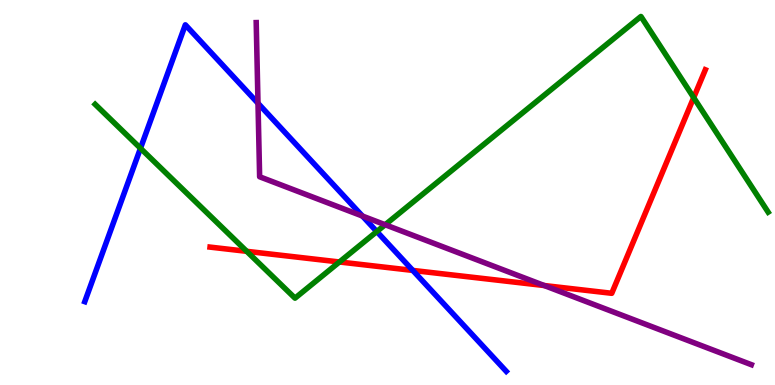[{'lines': ['blue', 'red'], 'intersections': [{'x': 5.33, 'y': 2.98}]}, {'lines': ['green', 'red'], 'intersections': [{'x': 3.18, 'y': 3.47}, {'x': 4.38, 'y': 3.2}, {'x': 8.95, 'y': 7.46}]}, {'lines': ['purple', 'red'], 'intersections': [{'x': 7.02, 'y': 2.58}]}, {'lines': ['blue', 'green'], 'intersections': [{'x': 1.81, 'y': 6.15}, {'x': 4.86, 'y': 3.99}]}, {'lines': ['blue', 'purple'], 'intersections': [{'x': 3.33, 'y': 7.32}, {'x': 4.68, 'y': 4.39}]}, {'lines': ['green', 'purple'], 'intersections': [{'x': 4.97, 'y': 4.16}]}]